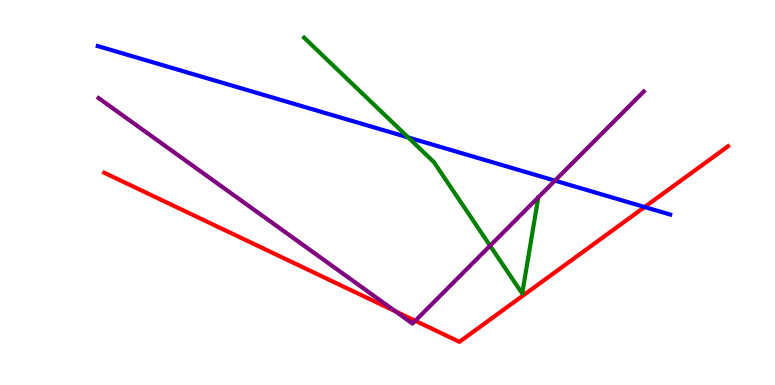[{'lines': ['blue', 'red'], 'intersections': [{'x': 8.32, 'y': 4.62}]}, {'lines': ['green', 'red'], 'intersections': []}, {'lines': ['purple', 'red'], 'intersections': [{'x': 5.1, 'y': 1.91}, {'x': 5.36, 'y': 1.67}]}, {'lines': ['blue', 'green'], 'intersections': [{'x': 5.27, 'y': 6.43}]}, {'lines': ['blue', 'purple'], 'intersections': [{'x': 7.16, 'y': 5.31}]}, {'lines': ['green', 'purple'], 'intersections': [{'x': 6.32, 'y': 3.62}]}]